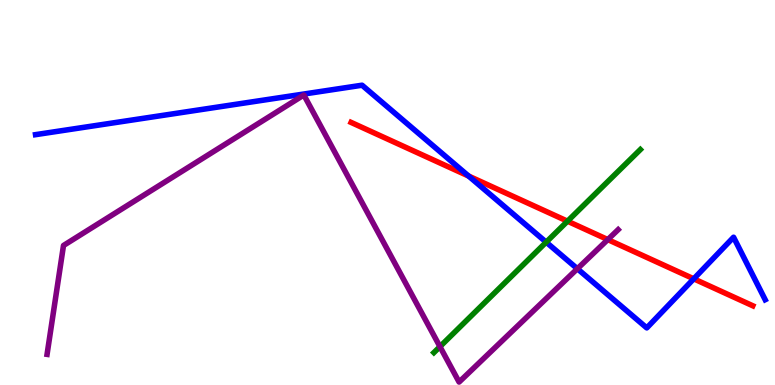[{'lines': ['blue', 'red'], 'intersections': [{'x': 6.05, 'y': 5.43}, {'x': 8.95, 'y': 2.76}]}, {'lines': ['green', 'red'], 'intersections': [{'x': 7.32, 'y': 4.25}]}, {'lines': ['purple', 'red'], 'intersections': [{'x': 7.84, 'y': 3.78}]}, {'lines': ['blue', 'green'], 'intersections': [{'x': 7.05, 'y': 3.71}]}, {'lines': ['blue', 'purple'], 'intersections': [{'x': 7.45, 'y': 3.02}]}, {'lines': ['green', 'purple'], 'intersections': [{'x': 5.68, 'y': 0.996}]}]